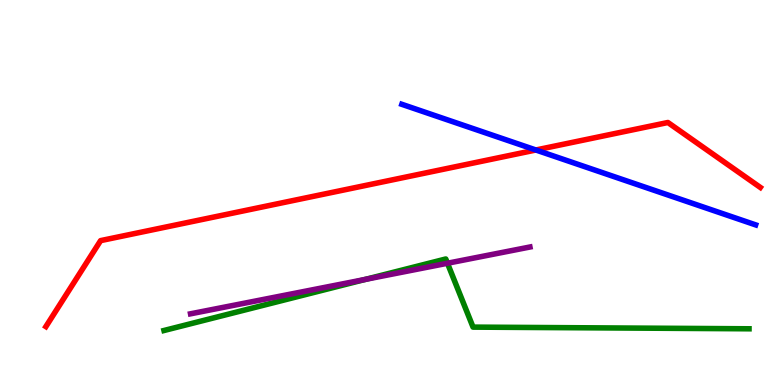[{'lines': ['blue', 'red'], 'intersections': [{'x': 6.91, 'y': 6.1}]}, {'lines': ['green', 'red'], 'intersections': []}, {'lines': ['purple', 'red'], 'intersections': []}, {'lines': ['blue', 'green'], 'intersections': []}, {'lines': ['blue', 'purple'], 'intersections': []}, {'lines': ['green', 'purple'], 'intersections': [{'x': 4.71, 'y': 2.74}, {'x': 5.77, 'y': 3.16}]}]